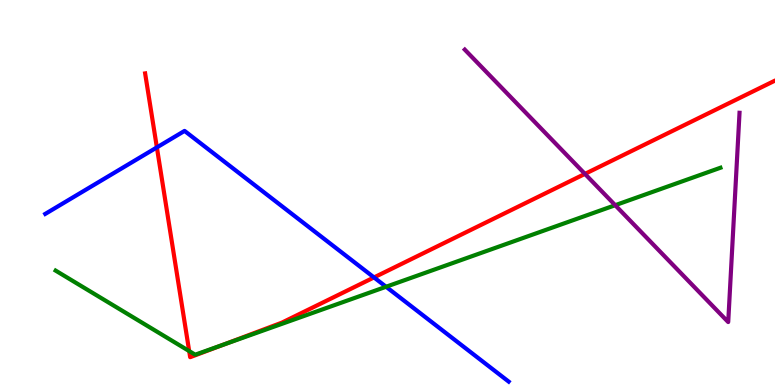[{'lines': ['blue', 'red'], 'intersections': [{'x': 2.02, 'y': 6.17}, {'x': 4.83, 'y': 2.79}]}, {'lines': ['green', 'red'], 'intersections': [{'x': 2.44, 'y': 0.881}, {'x': 2.88, 'y': 1.05}]}, {'lines': ['purple', 'red'], 'intersections': [{'x': 7.55, 'y': 5.48}]}, {'lines': ['blue', 'green'], 'intersections': [{'x': 4.98, 'y': 2.55}]}, {'lines': ['blue', 'purple'], 'intersections': []}, {'lines': ['green', 'purple'], 'intersections': [{'x': 7.94, 'y': 4.67}]}]